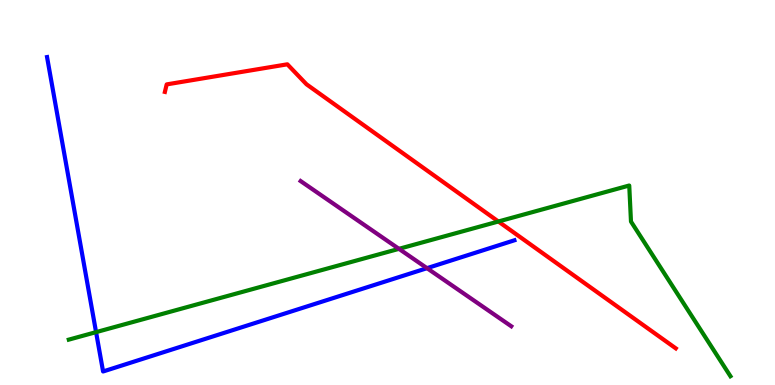[{'lines': ['blue', 'red'], 'intersections': []}, {'lines': ['green', 'red'], 'intersections': [{'x': 6.43, 'y': 4.25}]}, {'lines': ['purple', 'red'], 'intersections': []}, {'lines': ['blue', 'green'], 'intersections': [{'x': 1.24, 'y': 1.37}]}, {'lines': ['blue', 'purple'], 'intersections': [{'x': 5.51, 'y': 3.03}]}, {'lines': ['green', 'purple'], 'intersections': [{'x': 5.15, 'y': 3.54}]}]